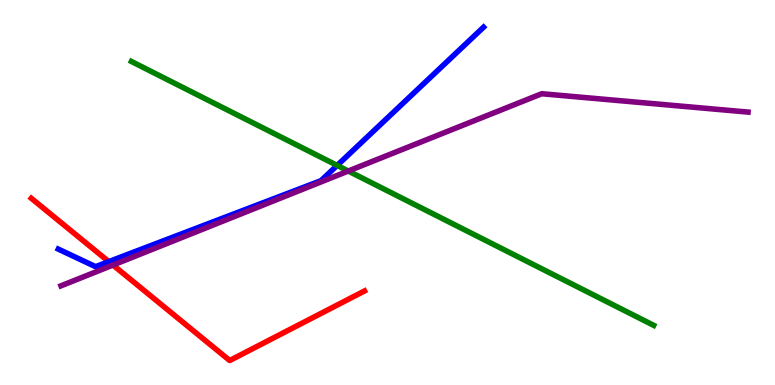[{'lines': ['blue', 'red'], 'intersections': [{'x': 1.4, 'y': 3.2}]}, {'lines': ['green', 'red'], 'intersections': []}, {'lines': ['purple', 'red'], 'intersections': [{'x': 1.46, 'y': 3.12}]}, {'lines': ['blue', 'green'], 'intersections': [{'x': 4.35, 'y': 5.7}]}, {'lines': ['blue', 'purple'], 'intersections': []}, {'lines': ['green', 'purple'], 'intersections': [{'x': 4.49, 'y': 5.56}]}]